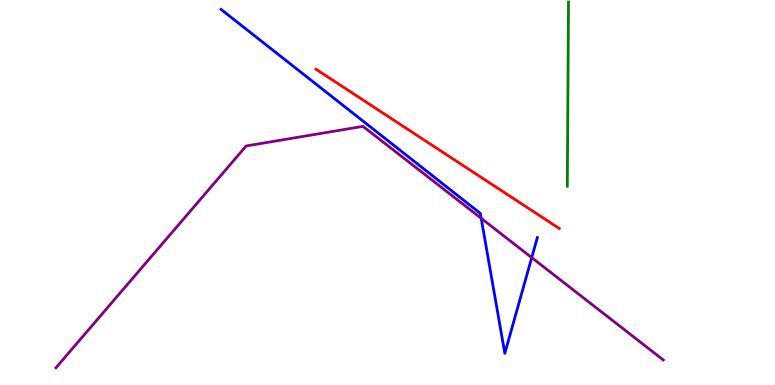[{'lines': ['blue', 'red'], 'intersections': []}, {'lines': ['green', 'red'], 'intersections': []}, {'lines': ['purple', 'red'], 'intersections': []}, {'lines': ['blue', 'green'], 'intersections': []}, {'lines': ['blue', 'purple'], 'intersections': [{'x': 6.21, 'y': 4.33}, {'x': 6.86, 'y': 3.31}]}, {'lines': ['green', 'purple'], 'intersections': []}]